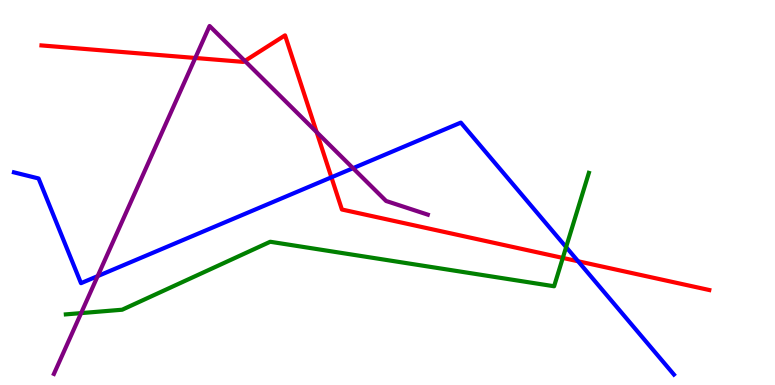[{'lines': ['blue', 'red'], 'intersections': [{'x': 4.28, 'y': 5.39}, {'x': 7.46, 'y': 3.21}]}, {'lines': ['green', 'red'], 'intersections': [{'x': 7.26, 'y': 3.3}]}, {'lines': ['purple', 'red'], 'intersections': [{'x': 2.52, 'y': 8.49}, {'x': 3.16, 'y': 8.42}, {'x': 4.09, 'y': 6.57}]}, {'lines': ['blue', 'green'], 'intersections': [{'x': 7.3, 'y': 3.58}]}, {'lines': ['blue', 'purple'], 'intersections': [{'x': 1.26, 'y': 2.83}, {'x': 4.56, 'y': 5.63}]}, {'lines': ['green', 'purple'], 'intersections': [{'x': 1.05, 'y': 1.87}]}]